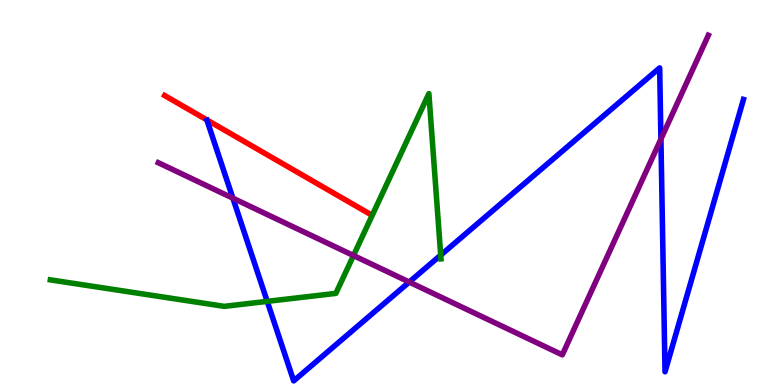[{'lines': ['blue', 'red'], 'intersections': []}, {'lines': ['green', 'red'], 'intersections': []}, {'lines': ['purple', 'red'], 'intersections': []}, {'lines': ['blue', 'green'], 'intersections': [{'x': 3.45, 'y': 2.17}, {'x': 5.69, 'y': 3.37}]}, {'lines': ['blue', 'purple'], 'intersections': [{'x': 3.0, 'y': 4.85}, {'x': 5.28, 'y': 2.67}, {'x': 8.53, 'y': 6.39}]}, {'lines': ['green', 'purple'], 'intersections': [{'x': 4.56, 'y': 3.36}]}]